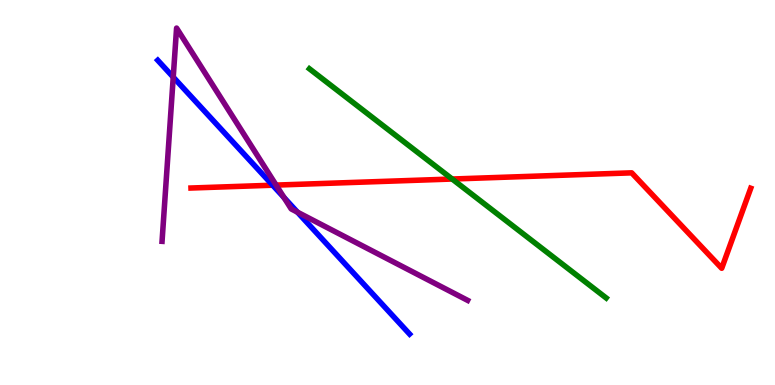[{'lines': ['blue', 'red'], 'intersections': [{'x': 3.52, 'y': 5.19}]}, {'lines': ['green', 'red'], 'intersections': [{'x': 5.83, 'y': 5.35}]}, {'lines': ['purple', 'red'], 'intersections': [{'x': 3.56, 'y': 5.19}]}, {'lines': ['blue', 'green'], 'intersections': []}, {'lines': ['blue', 'purple'], 'intersections': [{'x': 2.24, 'y': 8.0}, {'x': 3.66, 'y': 4.87}, {'x': 3.84, 'y': 4.49}]}, {'lines': ['green', 'purple'], 'intersections': []}]